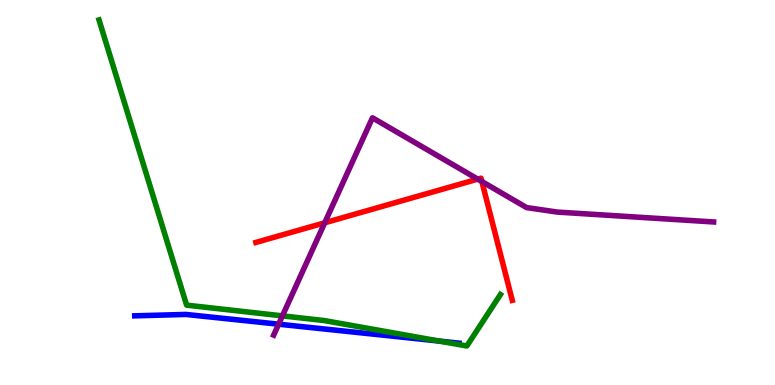[{'lines': ['blue', 'red'], 'intersections': []}, {'lines': ['green', 'red'], 'intersections': []}, {'lines': ['purple', 'red'], 'intersections': [{'x': 4.19, 'y': 4.21}, {'x': 6.16, 'y': 5.35}, {'x': 6.22, 'y': 5.28}]}, {'lines': ['blue', 'green'], 'intersections': [{'x': 5.67, 'y': 1.14}]}, {'lines': ['blue', 'purple'], 'intersections': [{'x': 3.6, 'y': 1.58}]}, {'lines': ['green', 'purple'], 'intersections': [{'x': 3.64, 'y': 1.8}]}]